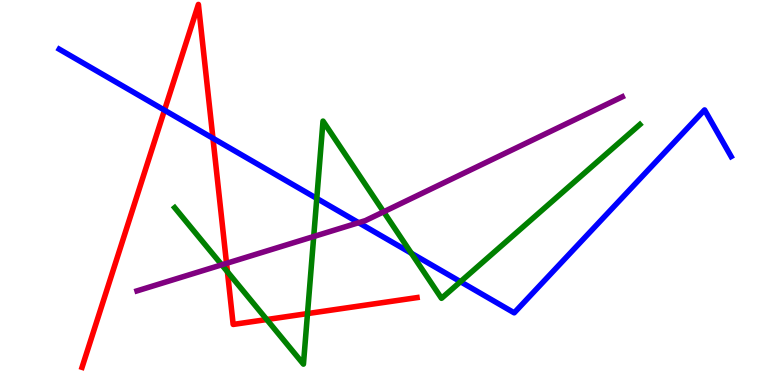[{'lines': ['blue', 'red'], 'intersections': [{'x': 2.12, 'y': 7.14}, {'x': 2.75, 'y': 6.41}]}, {'lines': ['green', 'red'], 'intersections': [{'x': 2.93, 'y': 2.94}, {'x': 3.44, 'y': 1.7}, {'x': 3.97, 'y': 1.85}]}, {'lines': ['purple', 'red'], 'intersections': [{'x': 2.92, 'y': 3.16}]}, {'lines': ['blue', 'green'], 'intersections': [{'x': 4.09, 'y': 4.85}, {'x': 5.31, 'y': 3.42}, {'x': 5.94, 'y': 2.68}]}, {'lines': ['blue', 'purple'], 'intersections': [{'x': 4.63, 'y': 4.22}]}, {'lines': ['green', 'purple'], 'intersections': [{'x': 2.86, 'y': 3.12}, {'x': 4.05, 'y': 3.86}, {'x': 4.95, 'y': 4.5}]}]